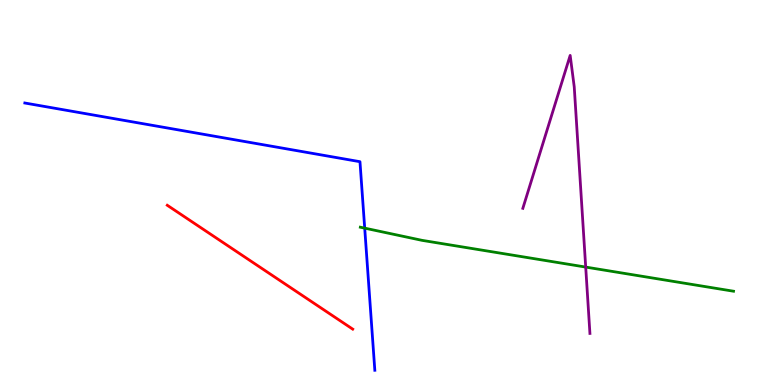[{'lines': ['blue', 'red'], 'intersections': []}, {'lines': ['green', 'red'], 'intersections': []}, {'lines': ['purple', 'red'], 'intersections': []}, {'lines': ['blue', 'green'], 'intersections': [{'x': 4.71, 'y': 4.07}]}, {'lines': ['blue', 'purple'], 'intersections': []}, {'lines': ['green', 'purple'], 'intersections': [{'x': 7.56, 'y': 3.06}]}]